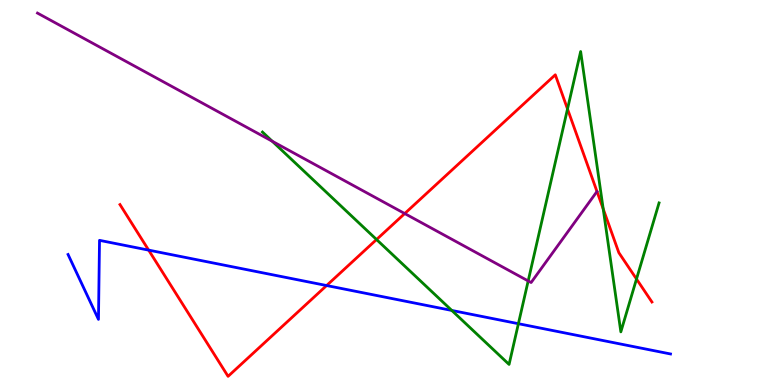[{'lines': ['blue', 'red'], 'intersections': [{'x': 1.92, 'y': 3.5}, {'x': 4.21, 'y': 2.58}]}, {'lines': ['green', 'red'], 'intersections': [{'x': 4.86, 'y': 3.78}, {'x': 7.32, 'y': 7.17}, {'x': 7.78, 'y': 4.57}, {'x': 8.21, 'y': 2.75}]}, {'lines': ['purple', 'red'], 'intersections': [{'x': 5.22, 'y': 4.45}]}, {'lines': ['blue', 'green'], 'intersections': [{'x': 5.83, 'y': 1.94}, {'x': 6.69, 'y': 1.59}]}, {'lines': ['blue', 'purple'], 'intersections': []}, {'lines': ['green', 'purple'], 'intersections': [{'x': 3.51, 'y': 6.33}, {'x': 6.82, 'y': 2.7}]}]